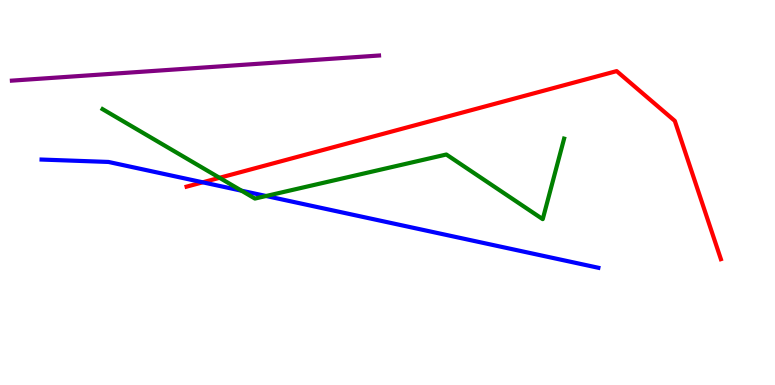[{'lines': ['blue', 'red'], 'intersections': [{'x': 2.62, 'y': 5.26}]}, {'lines': ['green', 'red'], 'intersections': [{'x': 2.83, 'y': 5.38}]}, {'lines': ['purple', 'red'], 'intersections': []}, {'lines': ['blue', 'green'], 'intersections': [{'x': 3.12, 'y': 5.05}, {'x': 3.43, 'y': 4.91}]}, {'lines': ['blue', 'purple'], 'intersections': []}, {'lines': ['green', 'purple'], 'intersections': []}]